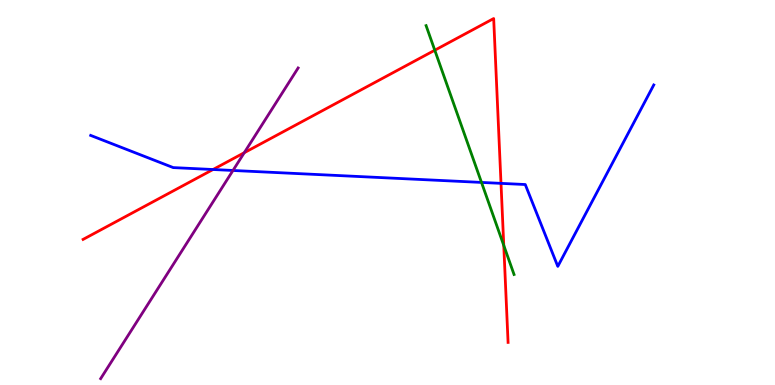[{'lines': ['blue', 'red'], 'intersections': [{'x': 2.75, 'y': 5.6}, {'x': 6.46, 'y': 5.24}]}, {'lines': ['green', 'red'], 'intersections': [{'x': 5.61, 'y': 8.7}, {'x': 6.5, 'y': 3.63}]}, {'lines': ['purple', 'red'], 'intersections': [{'x': 3.15, 'y': 6.03}]}, {'lines': ['blue', 'green'], 'intersections': [{'x': 6.21, 'y': 5.26}]}, {'lines': ['blue', 'purple'], 'intersections': [{'x': 3.01, 'y': 5.57}]}, {'lines': ['green', 'purple'], 'intersections': []}]